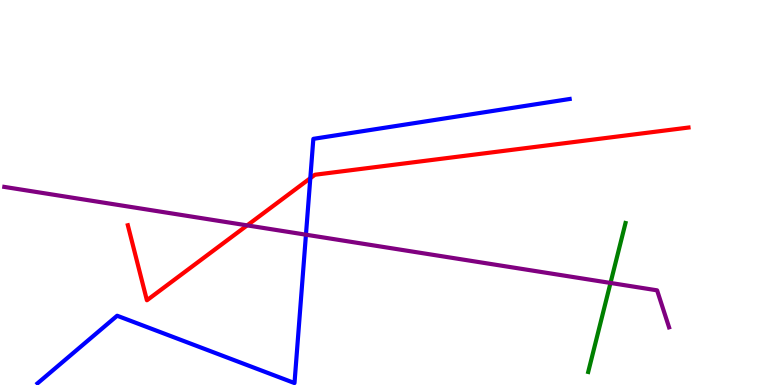[{'lines': ['blue', 'red'], 'intersections': [{'x': 4.0, 'y': 5.37}]}, {'lines': ['green', 'red'], 'intersections': []}, {'lines': ['purple', 'red'], 'intersections': [{'x': 3.19, 'y': 4.15}]}, {'lines': ['blue', 'green'], 'intersections': []}, {'lines': ['blue', 'purple'], 'intersections': [{'x': 3.95, 'y': 3.9}]}, {'lines': ['green', 'purple'], 'intersections': [{'x': 7.88, 'y': 2.65}]}]